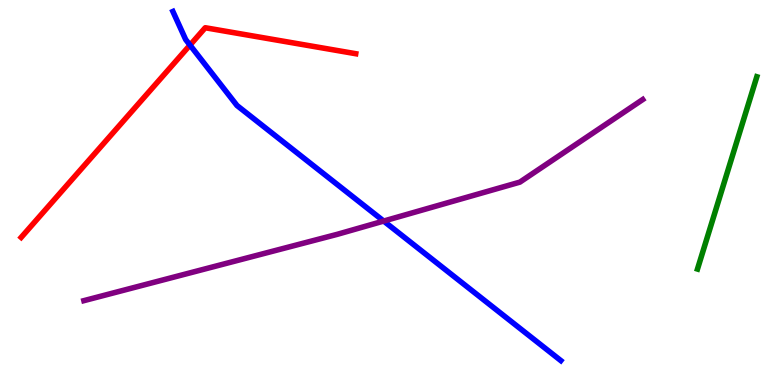[{'lines': ['blue', 'red'], 'intersections': [{'x': 2.45, 'y': 8.83}]}, {'lines': ['green', 'red'], 'intersections': []}, {'lines': ['purple', 'red'], 'intersections': []}, {'lines': ['blue', 'green'], 'intersections': []}, {'lines': ['blue', 'purple'], 'intersections': [{'x': 4.95, 'y': 4.26}]}, {'lines': ['green', 'purple'], 'intersections': []}]